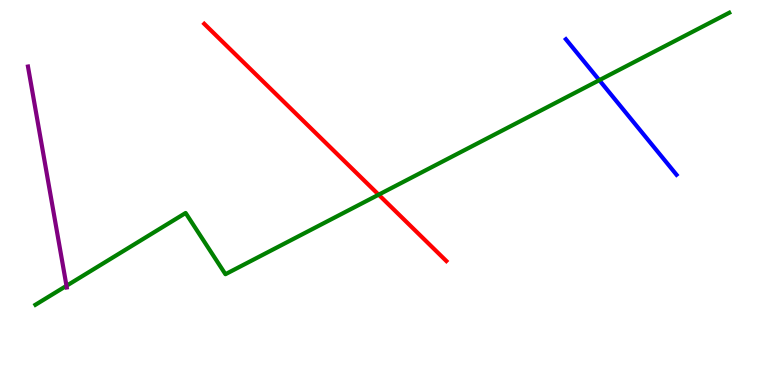[{'lines': ['blue', 'red'], 'intersections': []}, {'lines': ['green', 'red'], 'intersections': [{'x': 4.89, 'y': 4.94}]}, {'lines': ['purple', 'red'], 'intersections': []}, {'lines': ['blue', 'green'], 'intersections': [{'x': 7.73, 'y': 7.92}]}, {'lines': ['blue', 'purple'], 'intersections': []}, {'lines': ['green', 'purple'], 'intersections': [{'x': 0.858, 'y': 2.58}]}]